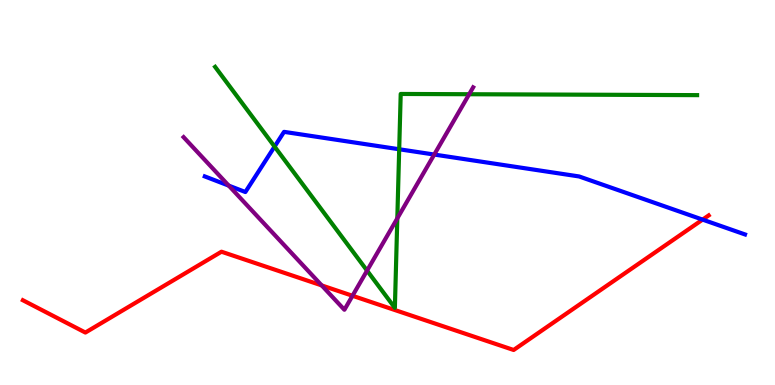[{'lines': ['blue', 'red'], 'intersections': [{'x': 9.07, 'y': 4.3}]}, {'lines': ['green', 'red'], 'intersections': []}, {'lines': ['purple', 'red'], 'intersections': [{'x': 4.15, 'y': 2.59}, {'x': 4.55, 'y': 2.32}]}, {'lines': ['blue', 'green'], 'intersections': [{'x': 3.54, 'y': 6.19}, {'x': 5.15, 'y': 6.12}]}, {'lines': ['blue', 'purple'], 'intersections': [{'x': 2.95, 'y': 5.18}, {'x': 5.6, 'y': 5.99}]}, {'lines': ['green', 'purple'], 'intersections': [{'x': 4.74, 'y': 2.97}, {'x': 5.13, 'y': 4.33}, {'x': 6.05, 'y': 7.55}]}]